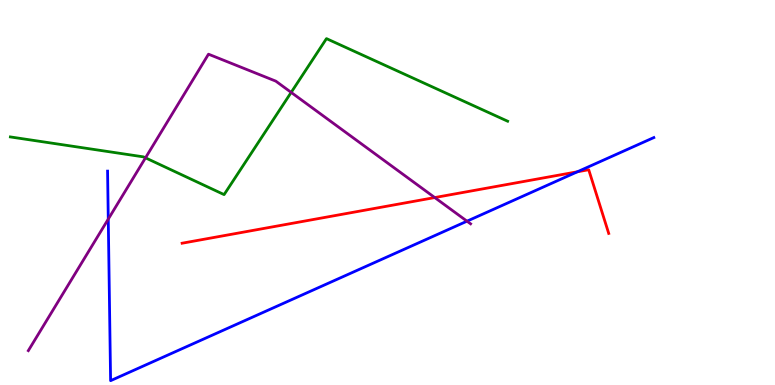[{'lines': ['blue', 'red'], 'intersections': [{'x': 7.45, 'y': 5.54}]}, {'lines': ['green', 'red'], 'intersections': []}, {'lines': ['purple', 'red'], 'intersections': [{'x': 5.61, 'y': 4.87}]}, {'lines': ['blue', 'green'], 'intersections': []}, {'lines': ['blue', 'purple'], 'intersections': [{'x': 1.4, 'y': 4.31}, {'x': 6.03, 'y': 4.26}]}, {'lines': ['green', 'purple'], 'intersections': [{'x': 1.88, 'y': 5.9}, {'x': 3.76, 'y': 7.6}]}]